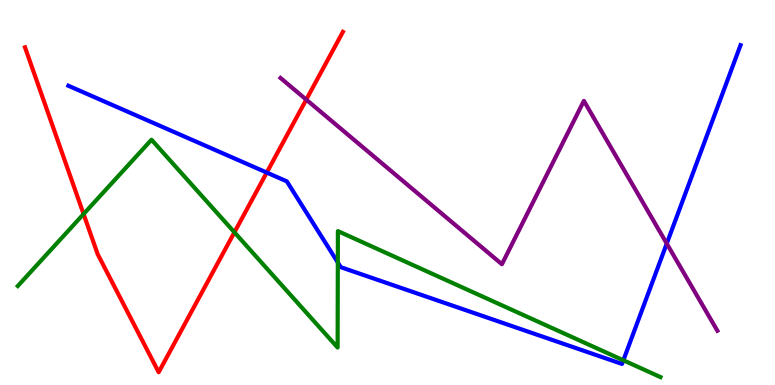[{'lines': ['blue', 'red'], 'intersections': [{'x': 3.44, 'y': 5.52}]}, {'lines': ['green', 'red'], 'intersections': [{'x': 1.08, 'y': 4.44}, {'x': 3.02, 'y': 3.97}]}, {'lines': ['purple', 'red'], 'intersections': [{'x': 3.95, 'y': 7.41}]}, {'lines': ['blue', 'green'], 'intersections': [{'x': 4.36, 'y': 3.18}, {'x': 8.04, 'y': 0.642}]}, {'lines': ['blue', 'purple'], 'intersections': [{'x': 8.6, 'y': 3.67}]}, {'lines': ['green', 'purple'], 'intersections': []}]